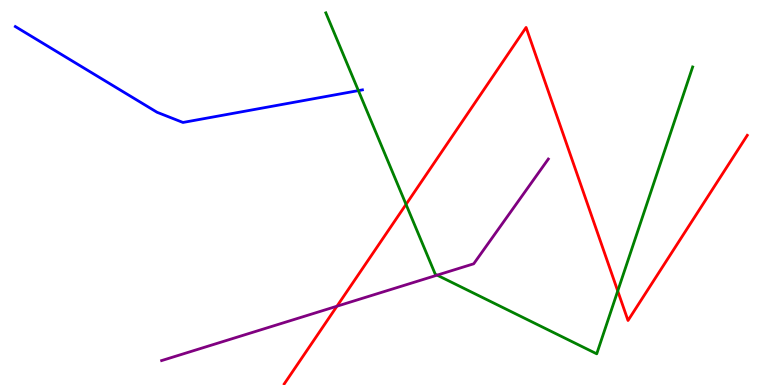[{'lines': ['blue', 'red'], 'intersections': []}, {'lines': ['green', 'red'], 'intersections': [{'x': 5.24, 'y': 4.69}, {'x': 7.97, 'y': 2.44}]}, {'lines': ['purple', 'red'], 'intersections': [{'x': 4.35, 'y': 2.05}]}, {'lines': ['blue', 'green'], 'intersections': [{'x': 4.62, 'y': 7.65}]}, {'lines': ['blue', 'purple'], 'intersections': []}, {'lines': ['green', 'purple'], 'intersections': [{'x': 5.64, 'y': 2.85}]}]